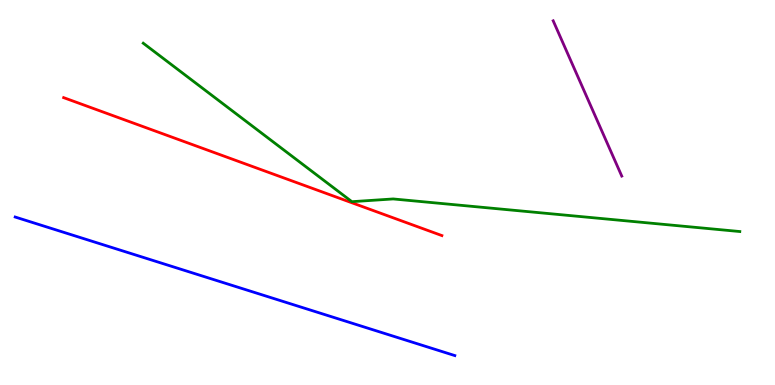[{'lines': ['blue', 'red'], 'intersections': []}, {'lines': ['green', 'red'], 'intersections': []}, {'lines': ['purple', 'red'], 'intersections': []}, {'lines': ['blue', 'green'], 'intersections': []}, {'lines': ['blue', 'purple'], 'intersections': []}, {'lines': ['green', 'purple'], 'intersections': []}]